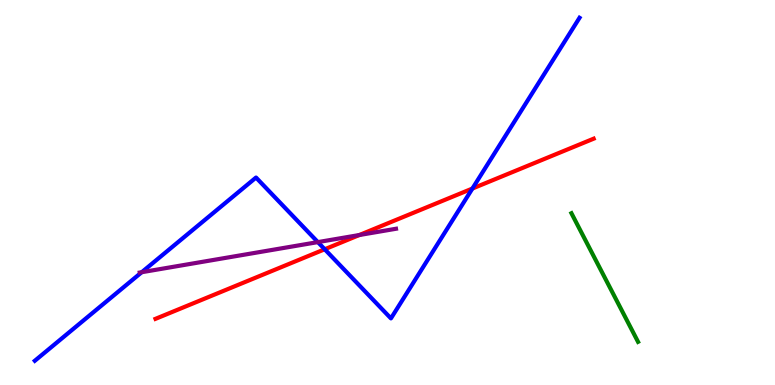[{'lines': ['blue', 'red'], 'intersections': [{'x': 4.19, 'y': 3.53}, {'x': 6.1, 'y': 5.1}]}, {'lines': ['green', 'red'], 'intersections': []}, {'lines': ['purple', 'red'], 'intersections': [{'x': 4.64, 'y': 3.9}]}, {'lines': ['blue', 'green'], 'intersections': []}, {'lines': ['blue', 'purple'], 'intersections': [{'x': 1.83, 'y': 2.93}, {'x': 4.1, 'y': 3.71}]}, {'lines': ['green', 'purple'], 'intersections': []}]